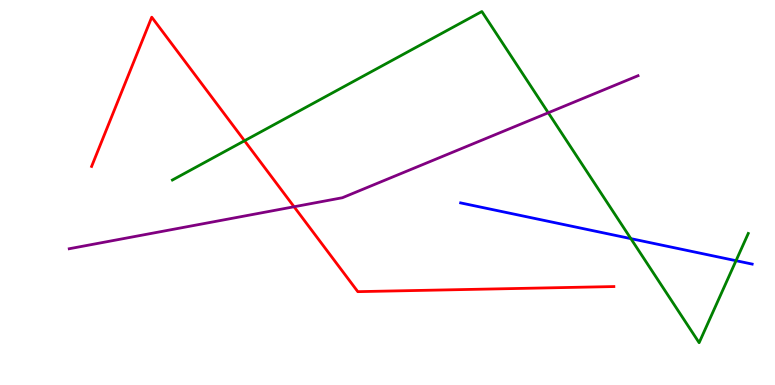[{'lines': ['blue', 'red'], 'intersections': []}, {'lines': ['green', 'red'], 'intersections': [{'x': 3.16, 'y': 6.34}]}, {'lines': ['purple', 'red'], 'intersections': [{'x': 3.79, 'y': 4.63}]}, {'lines': ['blue', 'green'], 'intersections': [{'x': 8.14, 'y': 3.8}, {'x': 9.5, 'y': 3.23}]}, {'lines': ['blue', 'purple'], 'intersections': []}, {'lines': ['green', 'purple'], 'intersections': [{'x': 7.07, 'y': 7.07}]}]